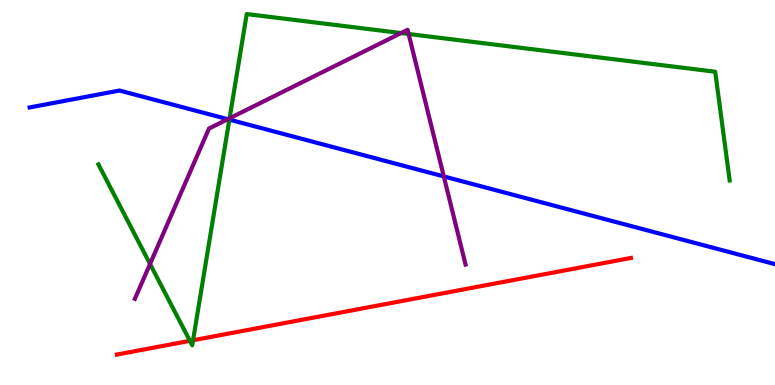[{'lines': ['blue', 'red'], 'intersections': []}, {'lines': ['green', 'red'], 'intersections': [{'x': 2.45, 'y': 1.15}, {'x': 2.49, 'y': 1.16}]}, {'lines': ['purple', 'red'], 'intersections': []}, {'lines': ['blue', 'green'], 'intersections': [{'x': 2.96, 'y': 6.89}]}, {'lines': ['blue', 'purple'], 'intersections': [{'x': 2.94, 'y': 6.9}, {'x': 5.73, 'y': 5.42}]}, {'lines': ['green', 'purple'], 'intersections': [{'x': 1.94, 'y': 3.14}, {'x': 2.96, 'y': 6.93}, {'x': 5.17, 'y': 9.14}, {'x': 5.27, 'y': 9.12}]}]